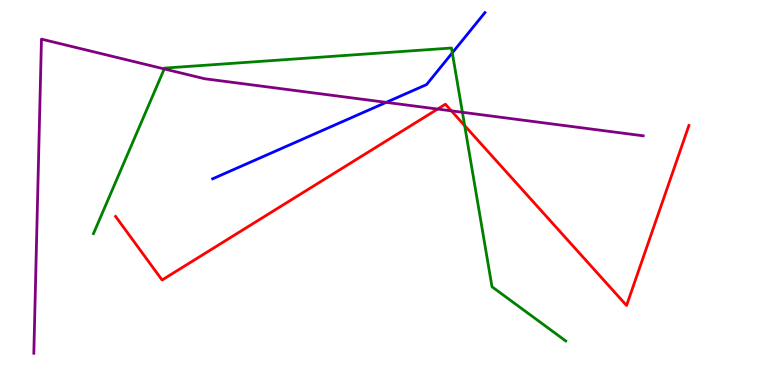[{'lines': ['blue', 'red'], 'intersections': []}, {'lines': ['green', 'red'], 'intersections': [{'x': 6.0, 'y': 6.74}]}, {'lines': ['purple', 'red'], 'intersections': [{'x': 5.65, 'y': 7.17}, {'x': 5.82, 'y': 7.12}]}, {'lines': ['blue', 'green'], 'intersections': [{'x': 5.84, 'y': 8.63}]}, {'lines': ['blue', 'purple'], 'intersections': [{'x': 4.98, 'y': 7.34}]}, {'lines': ['green', 'purple'], 'intersections': [{'x': 2.12, 'y': 8.21}, {'x': 5.97, 'y': 7.08}]}]